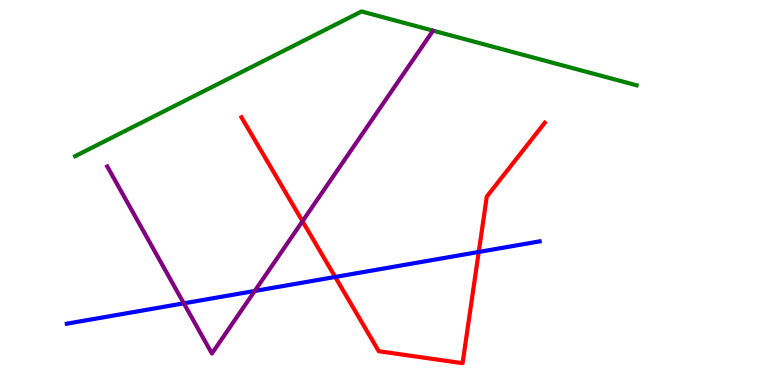[{'lines': ['blue', 'red'], 'intersections': [{'x': 4.33, 'y': 2.81}, {'x': 6.18, 'y': 3.46}]}, {'lines': ['green', 'red'], 'intersections': []}, {'lines': ['purple', 'red'], 'intersections': [{'x': 3.9, 'y': 4.25}]}, {'lines': ['blue', 'green'], 'intersections': []}, {'lines': ['blue', 'purple'], 'intersections': [{'x': 2.37, 'y': 2.12}, {'x': 3.29, 'y': 2.44}]}, {'lines': ['green', 'purple'], 'intersections': []}]